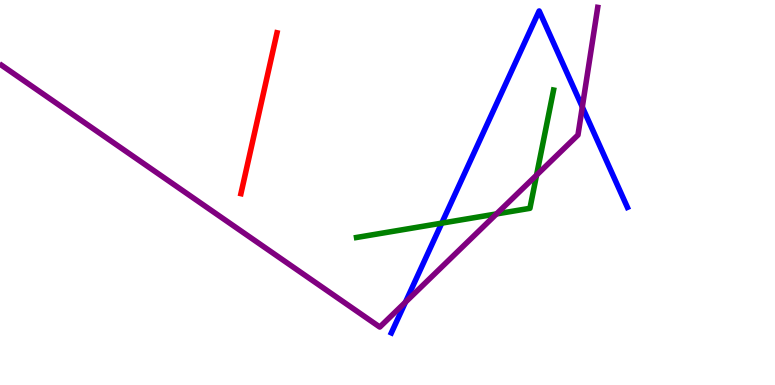[{'lines': ['blue', 'red'], 'intersections': []}, {'lines': ['green', 'red'], 'intersections': []}, {'lines': ['purple', 'red'], 'intersections': []}, {'lines': ['blue', 'green'], 'intersections': [{'x': 5.7, 'y': 4.2}]}, {'lines': ['blue', 'purple'], 'intersections': [{'x': 5.23, 'y': 2.15}, {'x': 7.51, 'y': 7.22}]}, {'lines': ['green', 'purple'], 'intersections': [{'x': 6.41, 'y': 4.44}, {'x': 6.92, 'y': 5.45}]}]